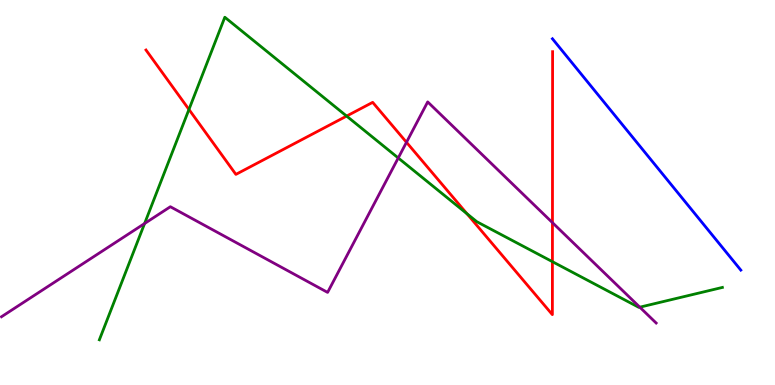[{'lines': ['blue', 'red'], 'intersections': []}, {'lines': ['green', 'red'], 'intersections': [{'x': 2.44, 'y': 7.16}, {'x': 4.47, 'y': 6.99}, {'x': 6.02, 'y': 4.45}, {'x': 7.13, 'y': 3.2}]}, {'lines': ['purple', 'red'], 'intersections': [{'x': 5.24, 'y': 6.3}, {'x': 7.13, 'y': 4.22}]}, {'lines': ['blue', 'green'], 'intersections': []}, {'lines': ['blue', 'purple'], 'intersections': []}, {'lines': ['green', 'purple'], 'intersections': [{'x': 1.87, 'y': 4.19}, {'x': 5.14, 'y': 5.9}, {'x': 8.26, 'y': 2.02}]}]